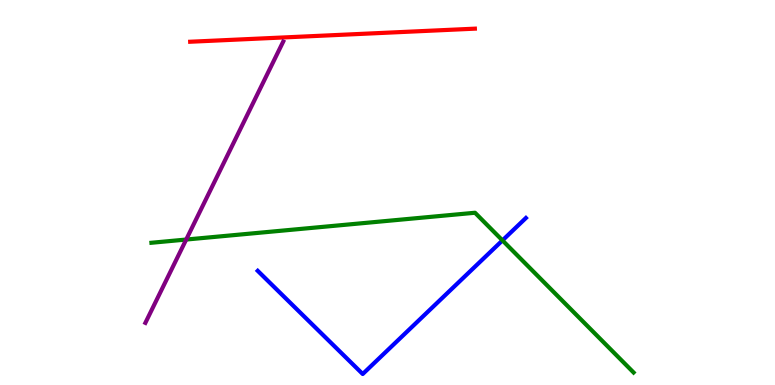[{'lines': ['blue', 'red'], 'intersections': []}, {'lines': ['green', 'red'], 'intersections': []}, {'lines': ['purple', 'red'], 'intersections': []}, {'lines': ['blue', 'green'], 'intersections': [{'x': 6.48, 'y': 3.76}]}, {'lines': ['blue', 'purple'], 'intersections': []}, {'lines': ['green', 'purple'], 'intersections': [{'x': 2.4, 'y': 3.78}]}]